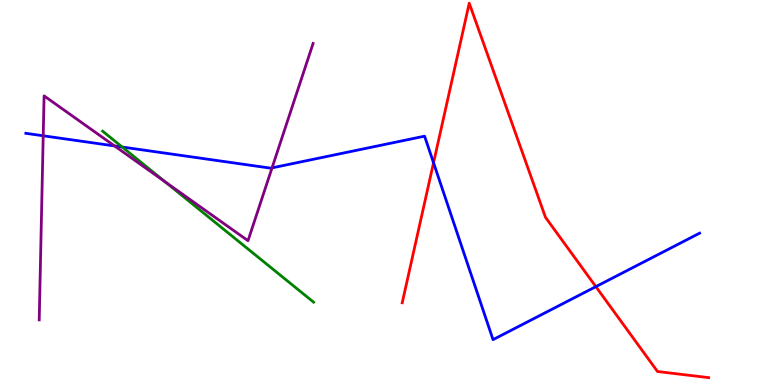[{'lines': ['blue', 'red'], 'intersections': [{'x': 5.59, 'y': 5.77}, {'x': 7.69, 'y': 2.55}]}, {'lines': ['green', 'red'], 'intersections': []}, {'lines': ['purple', 'red'], 'intersections': []}, {'lines': ['blue', 'green'], 'intersections': [{'x': 1.58, 'y': 6.18}]}, {'lines': ['blue', 'purple'], 'intersections': [{'x': 0.558, 'y': 6.47}, {'x': 1.48, 'y': 6.21}, {'x': 3.51, 'y': 5.64}]}, {'lines': ['green', 'purple'], 'intersections': [{'x': 2.13, 'y': 5.27}]}]